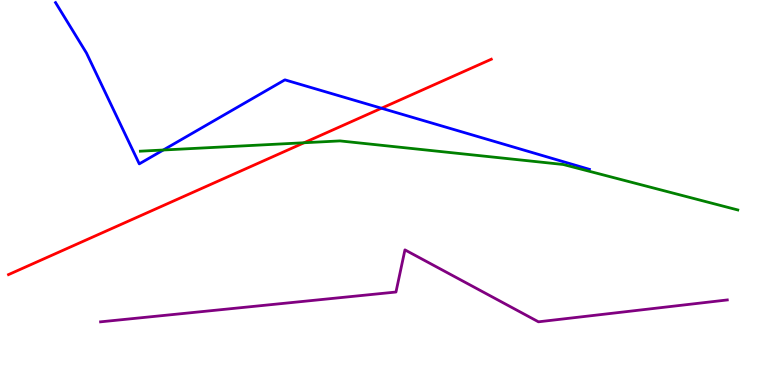[{'lines': ['blue', 'red'], 'intersections': [{'x': 4.92, 'y': 7.19}]}, {'lines': ['green', 'red'], 'intersections': [{'x': 3.92, 'y': 6.29}]}, {'lines': ['purple', 'red'], 'intersections': []}, {'lines': ['blue', 'green'], 'intersections': [{'x': 2.11, 'y': 6.1}]}, {'lines': ['blue', 'purple'], 'intersections': []}, {'lines': ['green', 'purple'], 'intersections': []}]